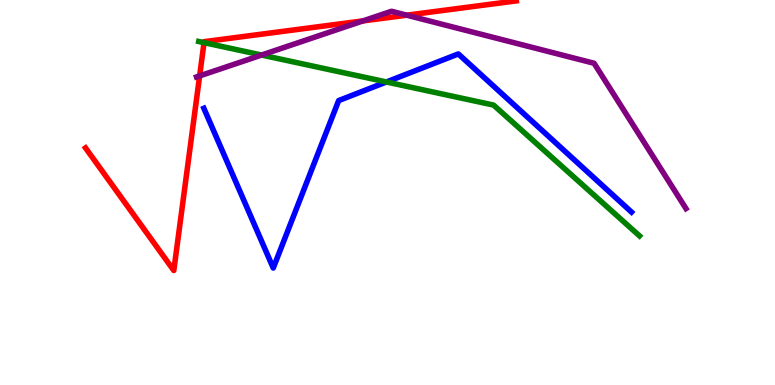[{'lines': ['blue', 'red'], 'intersections': []}, {'lines': ['green', 'red'], 'intersections': [{'x': 2.63, 'y': 8.89}]}, {'lines': ['purple', 'red'], 'intersections': [{'x': 2.58, 'y': 8.03}, {'x': 4.68, 'y': 9.46}, {'x': 5.25, 'y': 9.61}]}, {'lines': ['blue', 'green'], 'intersections': [{'x': 4.99, 'y': 7.87}]}, {'lines': ['blue', 'purple'], 'intersections': []}, {'lines': ['green', 'purple'], 'intersections': [{'x': 3.38, 'y': 8.57}]}]